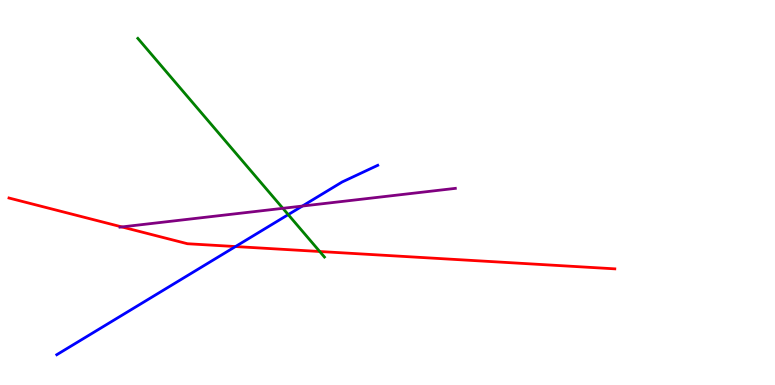[{'lines': ['blue', 'red'], 'intersections': [{'x': 3.04, 'y': 3.6}]}, {'lines': ['green', 'red'], 'intersections': [{'x': 4.13, 'y': 3.47}]}, {'lines': ['purple', 'red'], 'intersections': [{'x': 1.57, 'y': 4.11}]}, {'lines': ['blue', 'green'], 'intersections': [{'x': 3.72, 'y': 4.43}]}, {'lines': ['blue', 'purple'], 'intersections': [{'x': 3.9, 'y': 4.65}]}, {'lines': ['green', 'purple'], 'intersections': [{'x': 3.65, 'y': 4.59}]}]